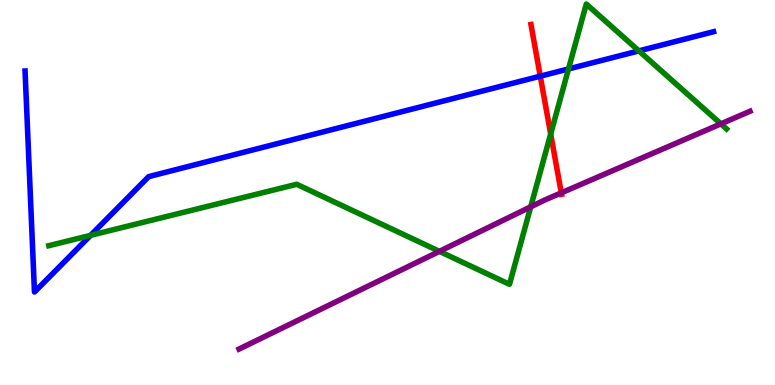[{'lines': ['blue', 'red'], 'intersections': [{'x': 6.97, 'y': 8.02}]}, {'lines': ['green', 'red'], 'intersections': [{'x': 7.11, 'y': 6.52}]}, {'lines': ['purple', 'red'], 'intersections': [{'x': 7.24, 'y': 4.99}]}, {'lines': ['blue', 'green'], 'intersections': [{'x': 1.17, 'y': 3.89}, {'x': 7.34, 'y': 8.21}, {'x': 8.24, 'y': 8.68}]}, {'lines': ['blue', 'purple'], 'intersections': []}, {'lines': ['green', 'purple'], 'intersections': [{'x': 5.67, 'y': 3.47}, {'x': 6.85, 'y': 4.63}, {'x': 9.3, 'y': 6.78}]}]